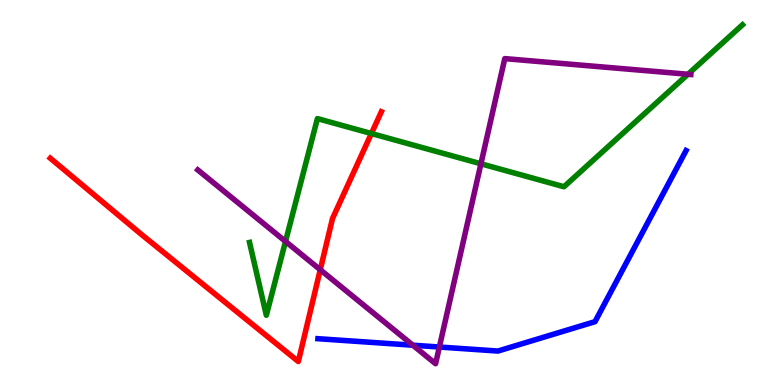[{'lines': ['blue', 'red'], 'intersections': []}, {'lines': ['green', 'red'], 'intersections': [{'x': 4.79, 'y': 6.53}]}, {'lines': ['purple', 'red'], 'intersections': [{'x': 4.13, 'y': 2.99}]}, {'lines': ['blue', 'green'], 'intersections': []}, {'lines': ['blue', 'purple'], 'intersections': [{'x': 5.33, 'y': 1.03}, {'x': 5.67, 'y': 0.986}]}, {'lines': ['green', 'purple'], 'intersections': [{'x': 3.68, 'y': 3.73}, {'x': 6.21, 'y': 5.75}, {'x': 8.88, 'y': 8.07}]}]